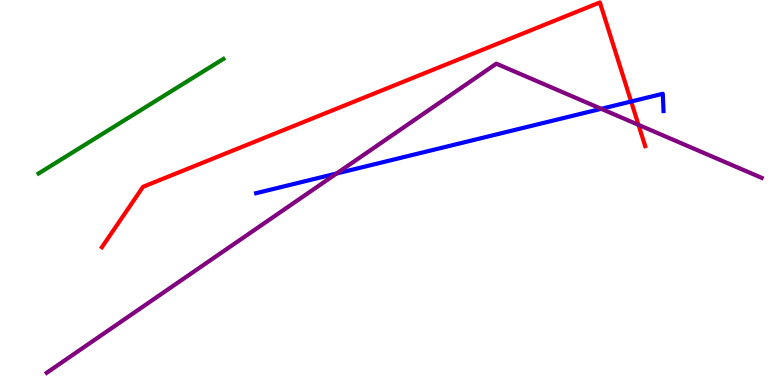[{'lines': ['blue', 'red'], 'intersections': [{'x': 8.14, 'y': 7.36}]}, {'lines': ['green', 'red'], 'intersections': []}, {'lines': ['purple', 'red'], 'intersections': [{'x': 8.24, 'y': 6.76}]}, {'lines': ['blue', 'green'], 'intersections': []}, {'lines': ['blue', 'purple'], 'intersections': [{'x': 4.34, 'y': 5.49}, {'x': 7.76, 'y': 7.17}]}, {'lines': ['green', 'purple'], 'intersections': []}]